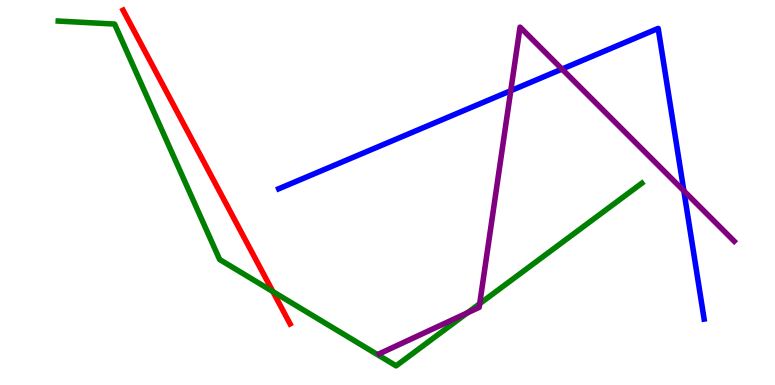[{'lines': ['blue', 'red'], 'intersections': []}, {'lines': ['green', 'red'], 'intersections': [{'x': 3.52, 'y': 2.43}]}, {'lines': ['purple', 'red'], 'intersections': []}, {'lines': ['blue', 'green'], 'intersections': []}, {'lines': ['blue', 'purple'], 'intersections': [{'x': 6.59, 'y': 7.64}, {'x': 7.25, 'y': 8.21}, {'x': 8.82, 'y': 5.04}]}, {'lines': ['green', 'purple'], 'intersections': [{'x': 6.03, 'y': 1.87}, {'x': 6.19, 'y': 2.11}]}]